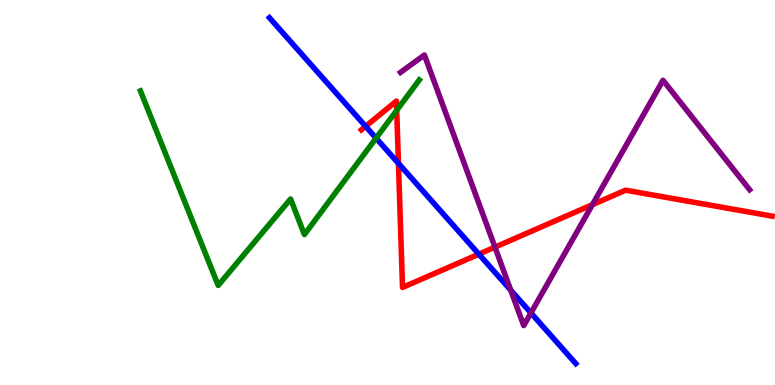[{'lines': ['blue', 'red'], 'intersections': [{'x': 4.72, 'y': 6.72}, {'x': 5.14, 'y': 5.76}, {'x': 6.18, 'y': 3.4}]}, {'lines': ['green', 'red'], 'intersections': [{'x': 5.12, 'y': 7.13}]}, {'lines': ['purple', 'red'], 'intersections': [{'x': 6.39, 'y': 3.58}, {'x': 7.64, 'y': 4.68}]}, {'lines': ['blue', 'green'], 'intersections': [{'x': 4.85, 'y': 6.41}]}, {'lines': ['blue', 'purple'], 'intersections': [{'x': 6.59, 'y': 2.46}, {'x': 6.85, 'y': 1.87}]}, {'lines': ['green', 'purple'], 'intersections': []}]